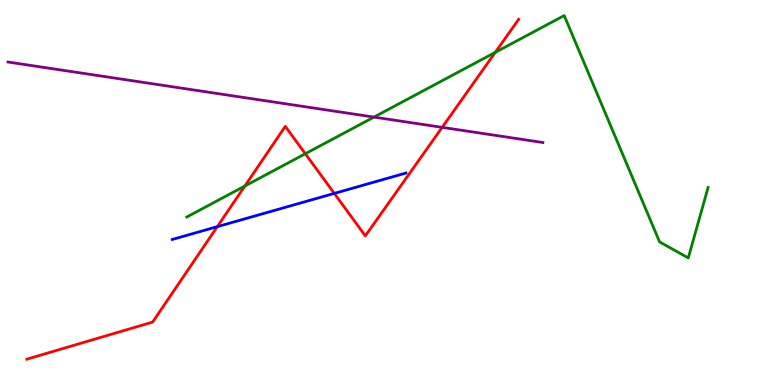[{'lines': ['blue', 'red'], 'intersections': [{'x': 2.8, 'y': 4.11}, {'x': 4.31, 'y': 4.98}]}, {'lines': ['green', 'red'], 'intersections': [{'x': 3.16, 'y': 5.17}, {'x': 3.94, 'y': 6.01}, {'x': 6.39, 'y': 8.64}]}, {'lines': ['purple', 'red'], 'intersections': [{'x': 5.71, 'y': 6.69}]}, {'lines': ['blue', 'green'], 'intersections': []}, {'lines': ['blue', 'purple'], 'intersections': []}, {'lines': ['green', 'purple'], 'intersections': [{'x': 4.83, 'y': 6.96}]}]